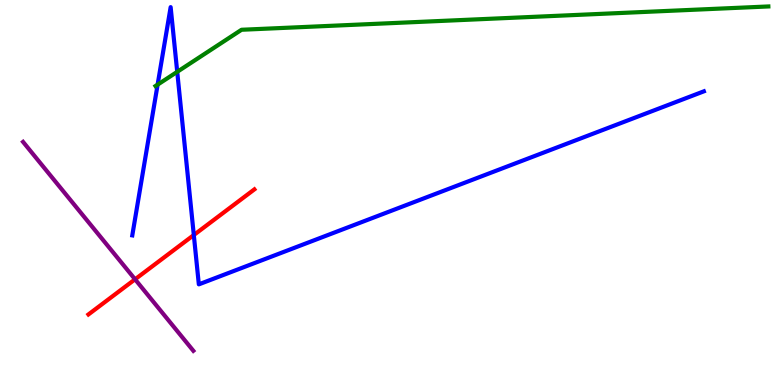[{'lines': ['blue', 'red'], 'intersections': [{'x': 2.5, 'y': 3.9}]}, {'lines': ['green', 'red'], 'intersections': []}, {'lines': ['purple', 'red'], 'intersections': [{'x': 1.74, 'y': 2.75}]}, {'lines': ['blue', 'green'], 'intersections': [{'x': 2.03, 'y': 7.8}, {'x': 2.29, 'y': 8.13}]}, {'lines': ['blue', 'purple'], 'intersections': []}, {'lines': ['green', 'purple'], 'intersections': []}]